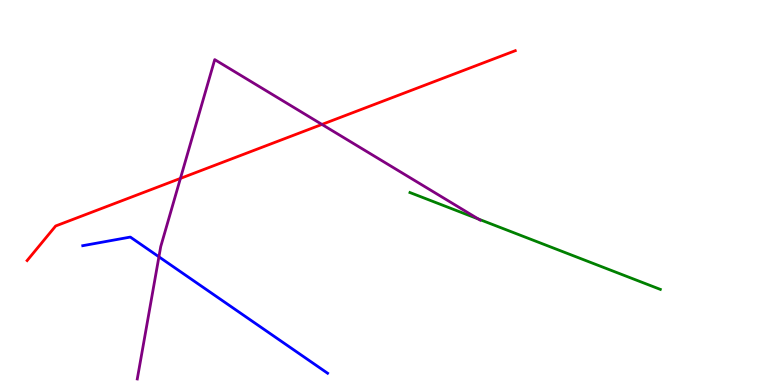[{'lines': ['blue', 'red'], 'intersections': []}, {'lines': ['green', 'red'], 'intersections': []}, {'lines': ['purple', 'red'], 'intersections': [{'x': 2.33, 'y': 5.37}, {'x': 4.15, 'y': 6.77}]}, {'lines': ['blue', 'green'], 'intersections': []}, {'lines': ['blue', 'purple'], 'intersections': [{'x': 2.05, 'y': 3.33}]}, {'lines': ['green', 'purple'], 'intersections': [{'x': 6.17, 'y': 4.31}]}]